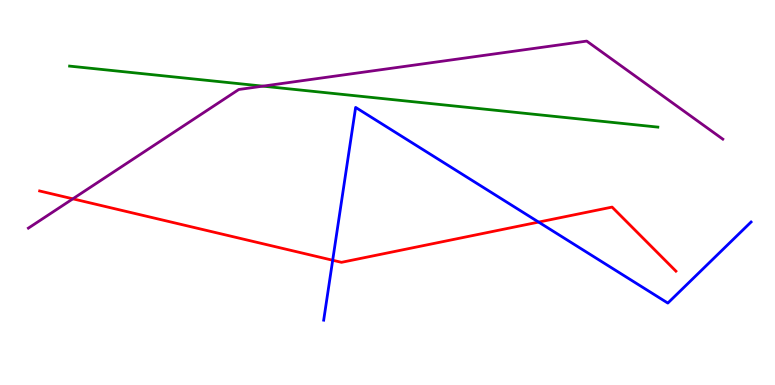[{'lines': ['blue', 'red'], 'intersections': [{'x': 4.29, 'y': 3.24}, {'x': 6.95, 'y': 4.23}]}, {'lines': ['green', 'red'], 'intersections': []}, {'lines': ['purple', 'red'], 'intersections': [{'x': 0.94, 'y': 4.84}]}, {'lines': ['blue', 'green'], 'intersections': []}, {'lines': ['blue', 'purple'], 'intersections': []}, {'lines': ['green', 'purple'], 'intersections': [{'x': 3.39, 'y': 7.76}]}]